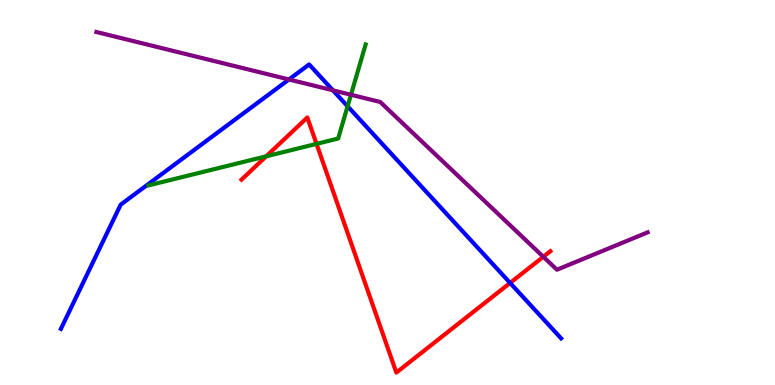[{'lines': ['blue', 'red'], 'intersections': [{'x': 6.58, 'y': 2.65}]}, {'lines': ['green', 'red'], 'intersections': [{'x': 3.43, 'y': 5.94}, {'x': 4.08, 'y': 6.26}]}, {'lines': ['purple', 'red'], 'intersections': [{'x': 7.01, 'y': 3.33}]}, {'lines': ['blue', 'green'], 'intersections': [{'x': 4.49, 'y': 7.24}]}, {'lines': ['blue', 'purple'], 'intersections': [{'x': 3.73, 'y': 7.94}, {'x': 4.3, 'y': 7.65}]}, {'lines': ['green', 'purple'], 'intersections': [{'x': 4.53, 'y': 7.54}]}]